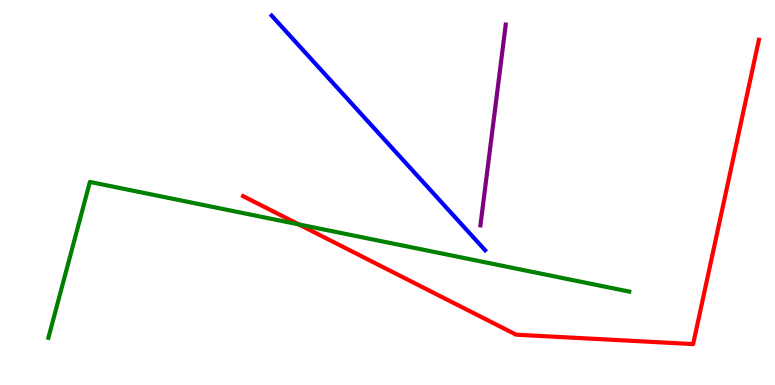[{'lines': ['blue', 'red'], 'intersections': []}, {'lines': ['green', 'red'], 'intersections': [{'x': 3.86, 'y': 4.17}]}, {'lines': ['purple', 'red'], 'intersections': []}, {'lines': ['blue', 'green'], 'intersections': []}, {'lines': ['blue', 'purple'], 'intersections': []}, {'lines': ['green', 'purple'], 'intersections': []}]